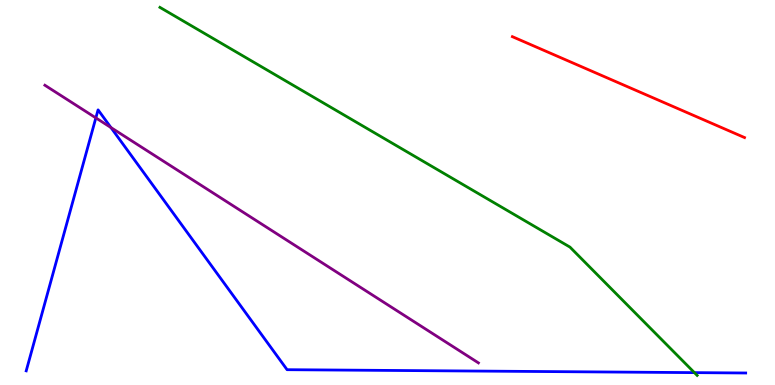[{'lines': ['blue', 'red'], 'intersections': []}, {'lines': ['green', 'red'], 'intersections': []}, {'lines': ['purple', 'red'], 'intersections': []}, {'lines': ['blue', 'green'], 'intersections': [{'x': 8.96, 'y': 0.321}]}, {'lines': ['blue', 'purple'], 'intersections': [{'x': 1.24, 'y': 6.94}, {'x': 1.43, 'y': 6.69}]}, {'lines': ['green', 'purple'], 'intersections': []}]